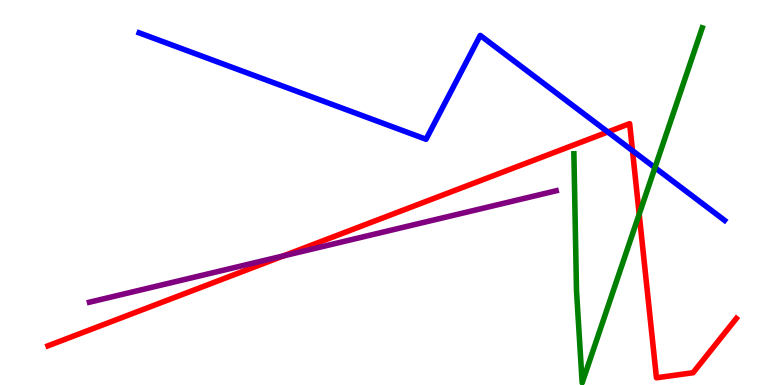[{'lines': ['blue', 'red'], 'intersections': [{'x': 7.84, 'y': 6.57}, {'x': 8.16, 'y': 6.09}]}, {'lines': ['green', 'red'], 'intersections': [{'x': 8.25, 'y': 4.44}]}, {'lines': ['purple', 'red'], 'intersections': [{'x': 3.66, 'y': 3.35}]}, {'lines': ['blue', 'green'], 'intersections': [{'x': 8.45, 'y': 5.65}]}, {'lines': ['blue', 'purple'], 'intersections': []}, {'lines': ['green', 'purple'], 'intersections': []}]